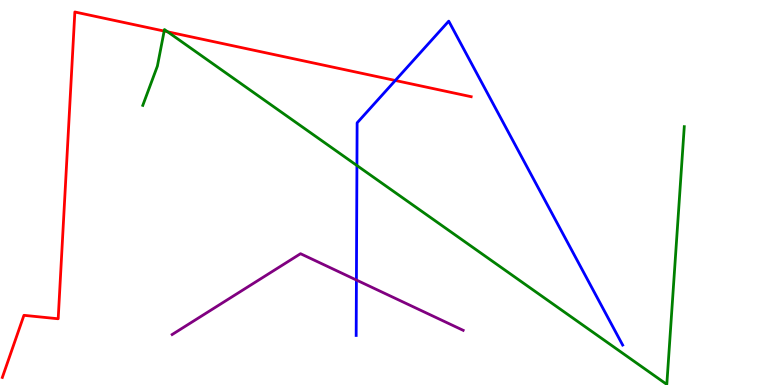[{'lines': ['blue', 'red'], 'intersections': [{'x': 5.1, 'y': 7.91}]}, {'lines': ['green', 'red'], 'intersections': [{'x': 2.12, 'y': 9.19}, {'x': 2.16, 'y': 9.17}]}, {'lines': ['purple', 'red'], 'intersections': []}, {'lines': ['blue', 'green'], 'intersections': [{'x': 4.61, 'y': 5.7}]}, {'lines': ['blue', 'purple'], 'intersections': [{'x': 4.6, 'y': 2.73}]}, {'lines': ['green', 'purple'], 'intersections': []}]